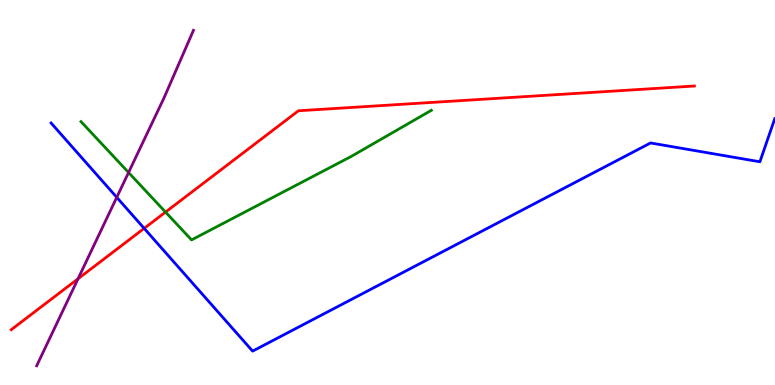[{'lines': ['blue', 'red'], 'intersections': [{'x': 1.86, 'y': 4.07}]}, {'lines': ['green', 'red'], 'intersections': [{'x': 2.14, 'y': 4.49}]}, {'lines': ['purple', 'red'], 'intersections': [{'x': 1.01, 'y': 2.76}]}, {'lines': ['blue', 'green'], 'intersections': []}, {'lines': ['blue', 'purple'], 'intersections': [{'x': 1.51, 'y': 4.87}]}, {'lines': ['green', 'purple'], 'intersections': [{'x': 1.66, 'y': 5.52}]}]